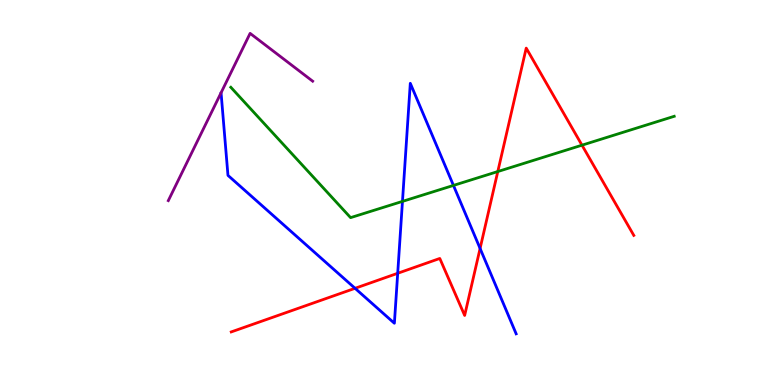[{'lines': ['blue', 'red'], 'intersections': [{'x': 4.58, 'y': 2.51}, {'x': 5.13, 'y': 2.9}, {'x': 6.19, 'y': 3.55}]}, {'lines': ['green', 'red'], 'intersections': [{'x': 6.42, 'y': 5.54}, {'x': 7.51, 'y': 6.23}]}, {'lines': ['purple', 'red'], 'intersections': []}, {'lines': ['blue', 'green'], 'intersections': [{'x': 5.19, 'y': 4.77}, {'x': 5.85, 'y': 5.18}]}, {'lines': ['blue', 'purple'], 'intersections': []}, {'lines': ['green', 'purple'], 'intersections': []}]